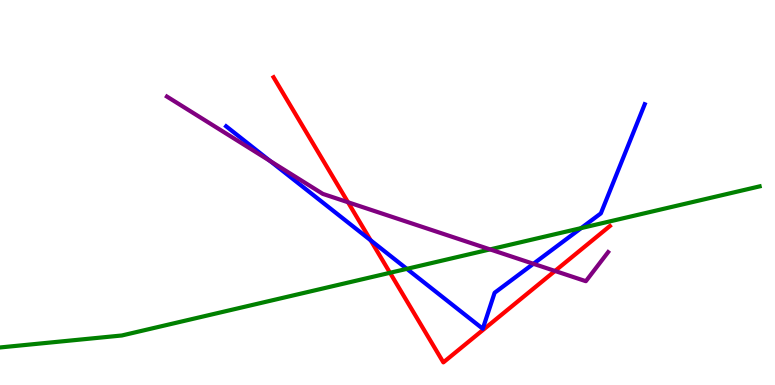[{'lines': ['blue', 'red'], 'intersections': [{'x': 4.78, 'y': 3.76}]}, {'lines': ['green', 'red'], 'intersections': [{'x': 5.03, 'y': 2.91}]}, {'lines': ['purple', 'red'], 'intersections': [{'x': 4.49, 'y': 4.75}, {'x': 7.16, 'y': 2.96}]}, {'lines': ['blue', 'green'], 'intersections': [{'x': 5.25, 'y': 3.02}, {'x': 7.5, 'y': 4.08}]}, {'lines': ['blue', 'purple'], 'intersections': [{'x': 3.48, 'y': 5.82}, {'x': 6.88, 'y': 3.15}]}, {'lines': ['green', 'purple'], 'intersections': [{'x': 6.32, 'y': 3.52}]}]